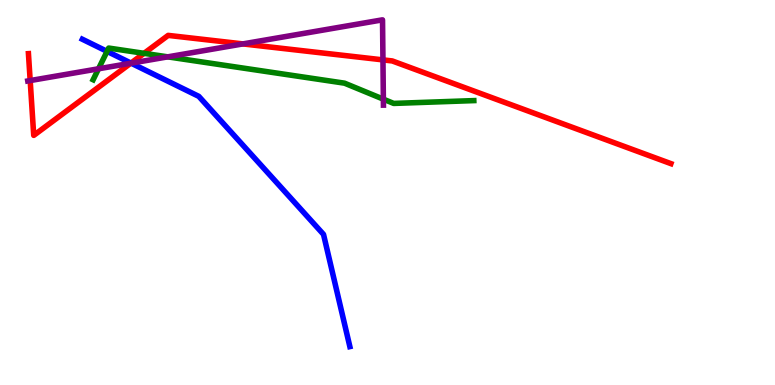[{'lines': ['blue', 'red'], 'intersections': [{'x': 1.69, 'y': 8.36}]}, {'lines': ['green', 'red'], 'intersections': [{'x': 1.86, 'y': 8.61}]}, {'lines': ['purple', 'red'], 'intersections': [{'x': 0.389, 'y': 7.91}, {'x': 1.69, 'y': 8.36}, {'x': 3.13, 'y': 8.86}, {'x': 4.94, 'y': 8.44}]}, {'lines': ['blue', 'green'], 'intersections': [{'x': 1.38, 'y': 8.67}]}, {'lines': ['blue', 'purple'], 'intersections': [{'x': 1.69, 'y': 8.36}]}, {'lines': ['green', 'purple'], 'intersections': [{'x': 1.27, 'y': 8.21}, {'x': 2.16, 'y': 8.52}, {'x': 4.95, 'y': 7.42}]}]